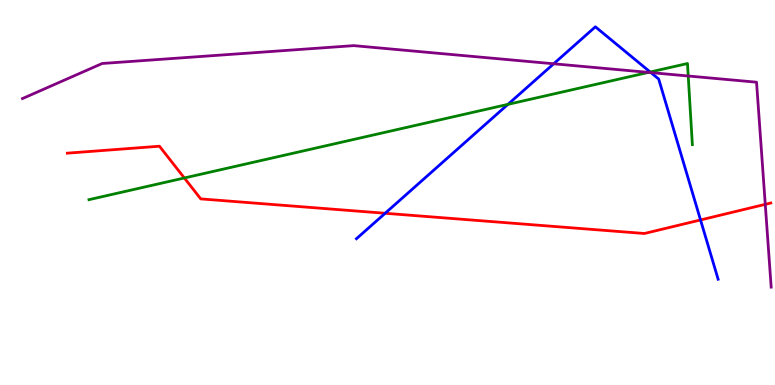[{'lines': ['blue', 'red'], 'intersections': [{'x': 4.97, 'y': 4.46}, {'x': 9.04, 'y': 4.29}]}, {'lines': ['green', 'red'], 'intersections': [{'x': 2.38, 'y': 5.38}]}, {'lines': ['purple', 'red'], 'intersections': [{'x': 9.87, 'y': 4.69}]}, {'lines': ['blue', 'green'], 'intersections': [{'x': 6.55, 'y': 7.29}, {'x': 8.39, 'y': 8.13}]}, {'lines': ['blue', 'purple'], 'intersections': [{'x': 7.14, 'y': 8.34}, {'x': 8.4, 'y': 8.11}]}, {'lines': ['green', 'purple'], 'intersections': [{'x': 8.37, 'y': 8.12}, {'x': 8.88, 'y': 8.03}]}]